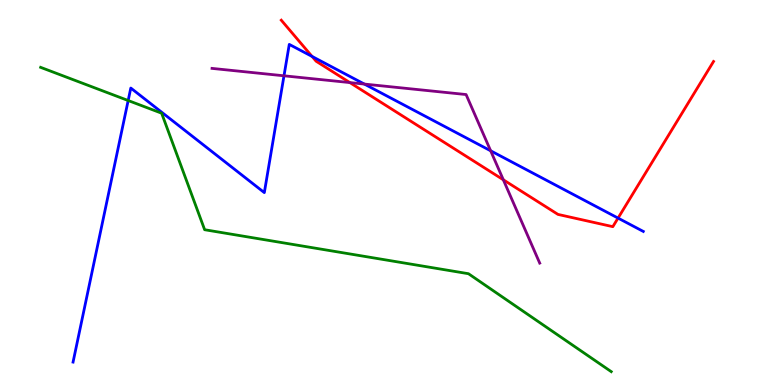[{'lines': ['blue', 'red'], 'intersections': [{'x': 4.03, 'y': 8.53}, {'x': 7.97, 'y': 4.34}]}, {'lines': ['green', 'red'], 'intersections': []}, {'lines': ['purple', 'red'], 'intersections': [{'x': 4.51, 'y': 7.86}, {'x': 6.49, 'y': 5.33}]}, {'lines': ['blue', 'green'], 'intersections': [{'x': 1.65, 'y': 7.39}]}, {'lines': ['blue', 'purple'], 'intersections': [{'x': 3.66, 'y': 8.03}, {'x': 4.7, 'y': 7.82}, {'x': 6.33, 'y': 6.08}]}, {'lines': ['green', 'purple'], 'intersections': []}]